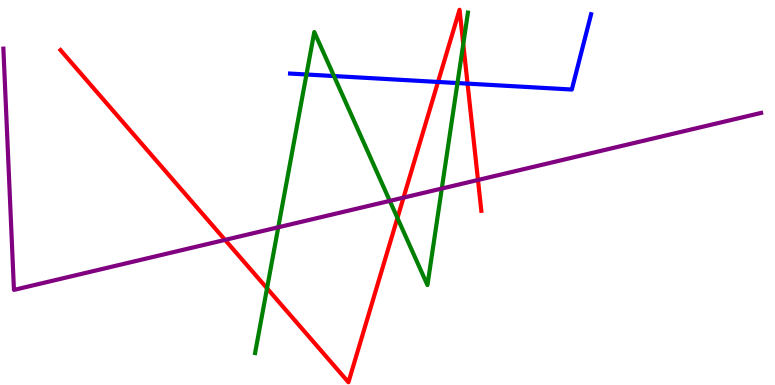[{'lines': ['blue', 'red'], 'intersections': [{'x': 5.65, 'y': 7.87}, {'x': 6.03, 'y': 7.83}]}, {'lines': ['green', 'red'], 'intersections': [{'x': 3.45, 'y': 2.51}, {'x': 5.13, 'y': 4.34}, {'x': 5.98, 'y': 8.86}]}, {'lines': ['purple', 'red'], 'intersections': [{'x': 2.9, 'y': 3.77}, {'x': 5.21, 'y': 4.87}, {'x': 6.17, 'y': 5.33}]}, {'lines': ['blue', 'green'], 'intersections': [{'x': 3.95, 'y': 8.07}, {'x': 4.31, 'y': 8.02}, {'x': 5.9, 'y': 7.84}]}, {'lines': ['blue', 'purple'], 'intersections': []}, {'lines': ['green', 'purple'], 'intersections': [{'x': 3.59, 'y': 4.1}, {'x': 5.03, 'y': 4.78}, {'x': 5.7, 'y': 5.1}]}]